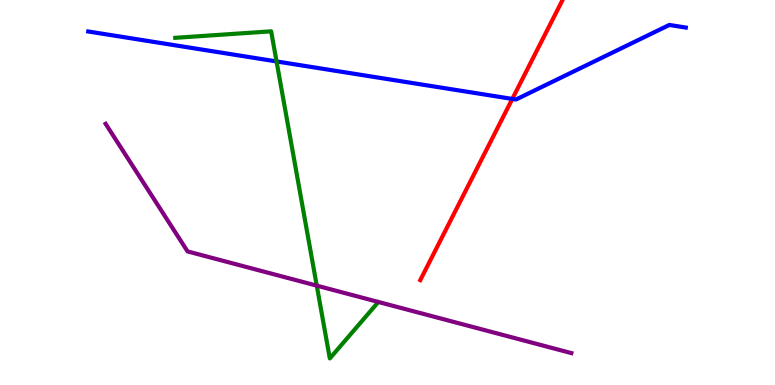[{'lines': ['blue', 'red'], 'intersections': [{'x': 6.61, 'y': 7.43}]}, {'lines': ['green', 'red'], 'intersections': []}, {'lines': ['purple', 'red'], 'intersections': []}, {'lines': ['blue', 'green'], 'intersections': [{'x': 3.57, 'y': 8.4}]}, {'lines': ['blue', 'purple'], 'intersections': []}, {'lines': ['green', 'purple'], 'intersections': [{'x': 4.09, 'y': 2.58}]}]